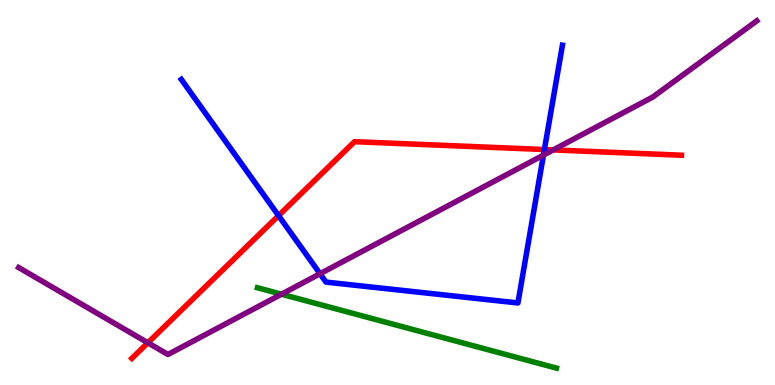[{'lines': ['blue', 'red'], 'intersections': [{'x': 3.59, 'y': 4.4}, {'x': 7.02, 'y': 6.12}]}, {'lines': ['green', 'red'], 'intersections': []}, {'lines': ['purple', 'red'], 'intersections': [{'x': 1.91, 'y': 1.1}, {'x': 7.14, 'y': 6.11}]}, {'lines': ['blue', 'green'], 'intersections': []}, {'lines': ['blue', 'purple'], 'intersections': [{'x': 4.13, 'y': 2.89}, {'x': 7.01, 'y': 5.97}]}, {'lines': ['green', 'purple'], 'intersections': [{'x': 3.63, 'y': 2.36}]}]